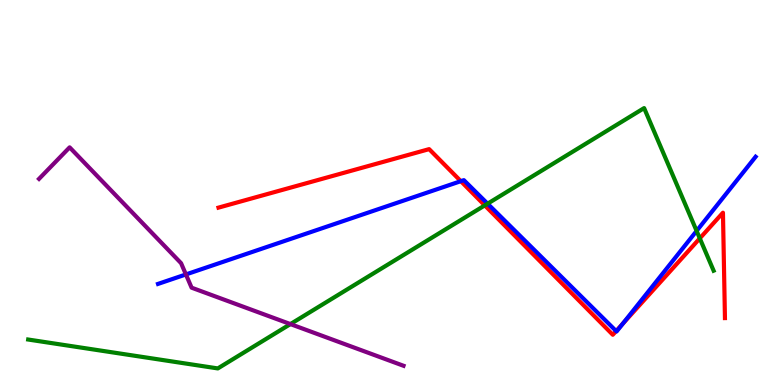[{'lines': ['blue', 'red'], 'intersections': [{'x': 5.95, 'y': 5.29}, {'x': 7.95, 'y': 1.4}, {'x': 8.04, 'y': 1.59}]}, {'lines': ['green', 'red'], 'intersections': [{'x': 6.26, 'y': 4.67}, {'x': 9.03, 'y': 3.81}]}, {'lines': ['purple', 'red'], 'intersections': []}, {'lines': ['blue', 'green'], 'intersections': [{'x': 6.29, 'y': 4.71}, {'x': 8.99, 'y': 4.0}]}, {'lines': ['blue', 'purple'], 'intersections': [{'x': 2.4, 'y': 2.87}]}, {'lines': ['green', 'purple'], 'intersections': [{'x': 3.75, 'y': 1.58}]}]